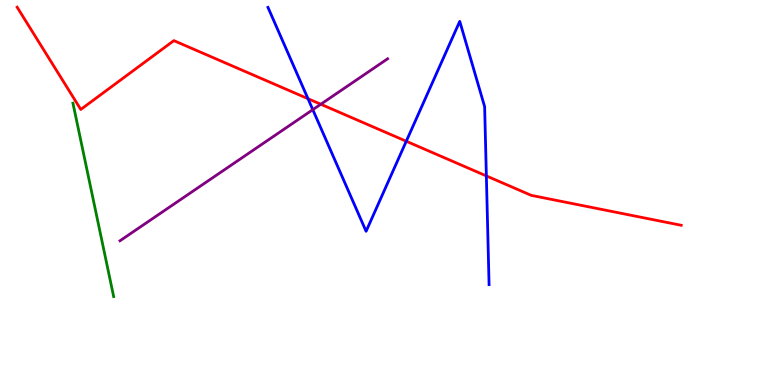[{'lines': ['blue', 'red'], 'intersections': [{'x': 3.97, 'y': 7.44}, {'x': 5.24, 'y': 6.33}, {'x': 6.28, 'y': 5.43}]}, {'lines': ['green', 'red'], 'intersections': []}, {'lines': ['purple', 'red'], 'intersections': [{'x': 4.14, 'y': 7.29}]}, {'lines': ['blue', 'green'], 'intersections': []}, {'lines': ['blue', 'purple'], 'intersections': [{'x': 4.04, 'y': 7.15}]}, {'lines': ['green', 'purple'], 'intersections': []}]